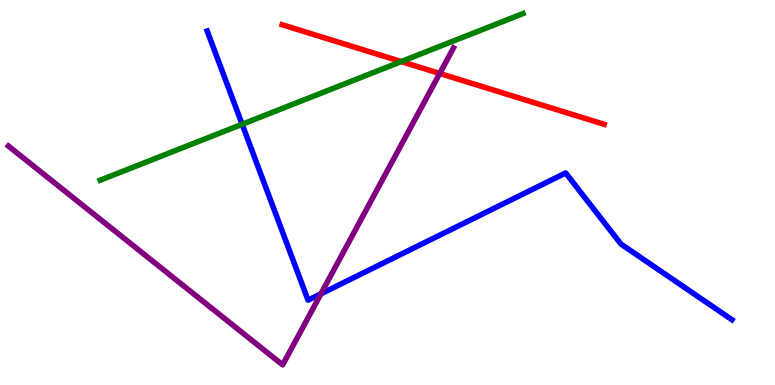[{'lines': ['blue', 'red'], 'intersections': []}, {'lines': ['green', 'red'], 'intersections': [{'x': 5.18, 'y': 8.4}]}, {'lines': ['purple', 'red'], 'intersections': [{'x': 5.67, 'y': 8.09}]}, {'lines': ['blue', 'green'], 'intersections': [{'x': 3.12, 'y': 6.77}]}, {'lines': ['blue', 'purple'], 'intersections': [{'x': 4.14, 'y': 2.37}]}, {'lines': ['green', 'purple'], 'intersections': []}]